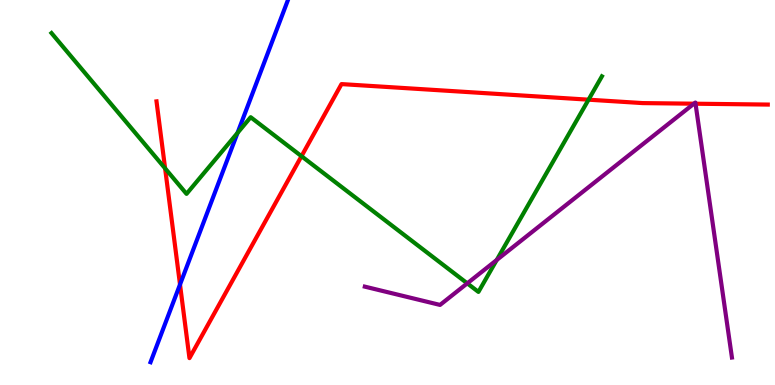[{'lines': ['blue', 'red'], 'intersections': [{'x': 2.32, 'y': 2.61}]}, {'lines': ['green', 'red'], 'intersections': [{'x': 2.13, 'y': 5.63}, {'x': 3.89, 'y': 5.94}, {'x': 7.59, 'y': 7.41}]}, {'lines': ['purple', 'red'], 'intersections': [{'x': 8.95, 'y': 7.31}, {'x': 8.97, 'y': 7.31}]}, {'lines': ['blue', 'green'], 'intersections': [{'x': 3.06, 'y': 6.55}]}, {'lines': ['blue', 'purple'], 'intersections': []}, {'lines': ['green', 'purple'], 'intersections': [{'x': 6.03, 'y': 2.64}, {'x': 6.41, 'y': 3.25}]}]